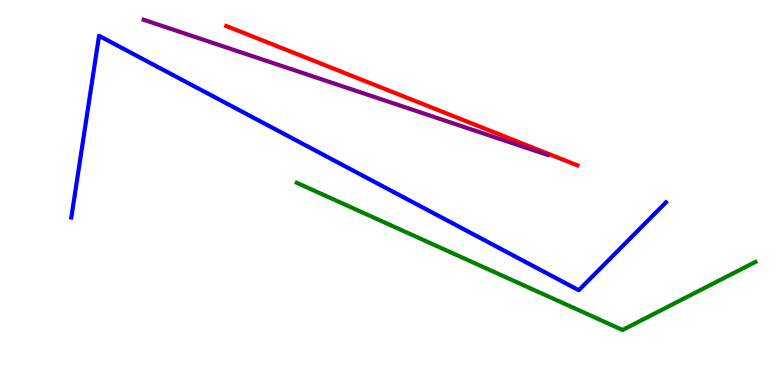[{'lines': ['blue', 'red'], 'intersections': []}, {'lines': ['green', 'red'], 'intersections': []}, {'lines': ['purple', 'red'], 'intersections': []}, {'lines': ['blue', 'green'], 'intersections': []}, {'lines': ['blue', 'purple'], 'intersections': []}, {'lines': ['green', 'purple'], 'intersections': []}]